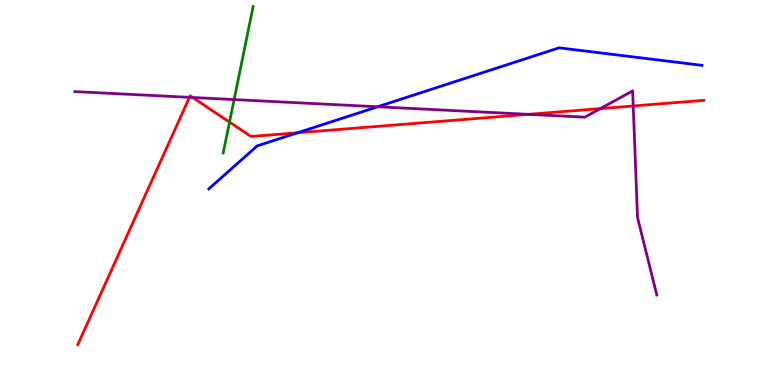[{'lines': ['blue', 'red'], 'intersections': [{'x': 3.84, 'y': 6.55}]}, {'lines': ['green', 'red'], 'intersections': [{'x': 2.96, 'y': 6.83}]}, {'lines': ['purple', 'red'], 'intersections': [{'x': 2.44, 'y': 7.47}, {'x': 2.49, 'y': 7.47}, {'x': 6.82, 'y': 7.03}, {'x': 7.75, 'y': 7.18}, {'x': 8.17, 'y': 7.25}]}, {'lines': ['blue', 'green'], 'intersections': []}, {'lines': ['blue', 'purple'], 'intersections': [{'x': 4.87, 'y': 7.23}]}, {'lines': ['green', 'purple'], 'intersections': [{'x': 3.02, 'y': 7.41}]}]